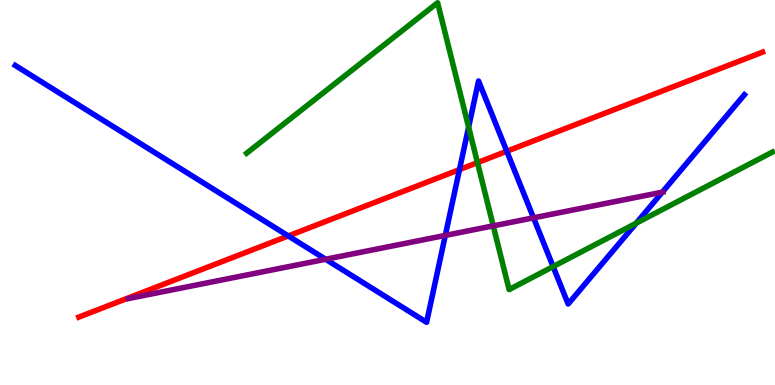[{'lines': ['blue', 'red'], 'intersections': [{'x': 3.72, 'y': 3.87}, {'x': 5.93, 'y': 5.6}, {'x': 6.54, 'y': 6.07}]}, {'lines': ['green', 'red'], 'intersections': [{'x': 6.16, 'y': 5.78}]}, {'lines': ['purple', 'red'], 'intersections': []}, {'lines': ['blue', 'green'], 'intersections': [{'x': 6.05, 'y': 6.7}, {'x': 7.14, 'y': 3.08}, {'x': 8.21, 'y': 4.2}]}, {'lines': ['blue', 'purple'], 'intersections': [{'x': 4.2, 'y': 3.27}, {'x': 5.75, 'y': 3.89}, {'x': 6.88, 'y': 4.34}, {'x': 8.55, 'y': 5.01}]}, {'lines': ['green', 'purple'], 'intersections': [{'x': 6.36, 'y': 4.13}]}]